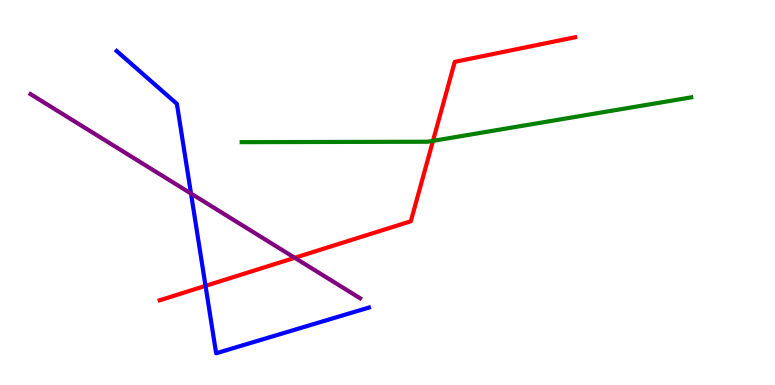[{'lines': ['blue', 'red'], 'intersections': [{'x': 2.65, 'y': 2.57}]}, {'lines': ['green', 'red'], 'intersections': [{'x': 5.59, 'y': 6.34}]}, {'lines': ['purple', 'red'], 'intersections': [{'x': 3.8, 'y': 3.3}]}, {'lines': ['blue', 'green'], 'intersections': []}, {'lines': ['blue', 'purple'], 'intersections': [{'x': 2.46, 'y': 4.97}]}, {'lines': ['green', 'purple'], 'intersections': []}]